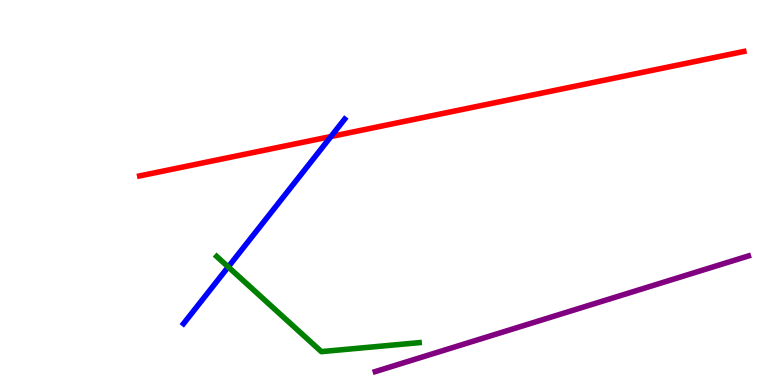[{'lines': ['blue', 'red'], 'intersections': [{'x': 4.27, 'y': 6.45}]}, {'lines': ['green', 'red'], 'intersections': []}, {'lines': ['purple', 'red'], 'intersections': []}, {'lines': ['blue', 'green'], 'intersections': [{'x': 2.94, 'y': 3.07}]}, {'lines': ['blue', 'purple'], 'intersections': []}, {'lines': ['green', 'purple'], 'intersections': []}]